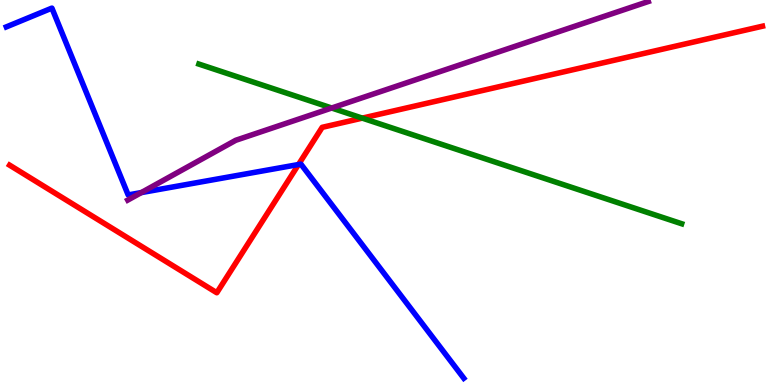[{'lines': ['blue', 'red'], 'intersections': [{'x': 3.85, 'y': 5.73}]}, {'lines': ['green', 'red'], 'intersections': [{'x': 4.67, 'y': 6.93}]}, {'lines': ['purple', 'red'], 'intersections': []}, {'lines': ['blue', 'green'], 'intersections': []}, {'lines': ['blue', 'purple'], 'intersections': [{'x': 1.82, 'y': 5.0}]}, {'lines': ['green', 'purple'], 'intersections': [{'x': 4.28, 'y': 7.19}]}]